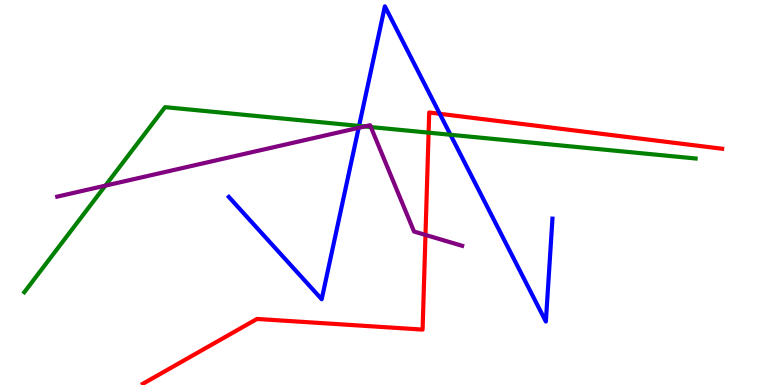[{'lines': ['blue', 'red'], 'intersections': [{'x': 5.67, 'y': 7.04}]}, {'lines': ['green', 'red'], 'intersections': [{'x': 5.53, 'y': 6.55}]}, {'lines': ['purple', 'red'], 'intersections': [{'x': 5.49, 'y': 3.9}]}, {'lines': ['blue', 'green'], 'intersections': [{'x': 4.63, 'y': 6.73}, {'x': 5.81, 'y': 6.5}]}, {'lines': ['blue', 'purple'], 'intersections': [{'x': 4.63, 'y': 6.68}]}, {'lines': ['green', 'purple'], 'intersections': [{'x': 1.36, 'y': 5.18}, {'x': 4.7, 'y': 6.72}, {'x': 4.79, 'y': 6.7}]}]